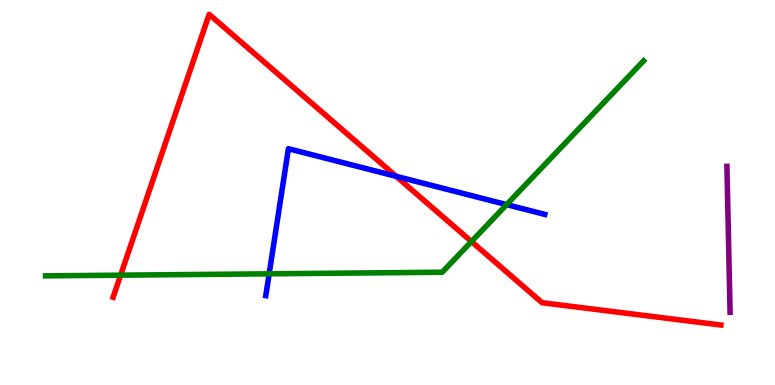[{'lines': ['blue', 'red'], 'intersections': [{'x': 5.11, 'y': 5.42}]}, {'lines': ['green', 'red'], 'intersections': [{'x': 1.56, 'y': 2.85}, {'x': 6.08, 'y': 3.73}]}, {'lines': ['purple', 'red'], 'intersections': []}, {'lines': ['blue', 'green'], 'intersections': [{'x': 3.47, 'y': 2.89}, {'x': 6.54, 'y': 4.69}]}, {'lines': ['blue', 'purple'], 'intersections': []}, {'lines': ['green', 'purple'], 'intersections': []}]